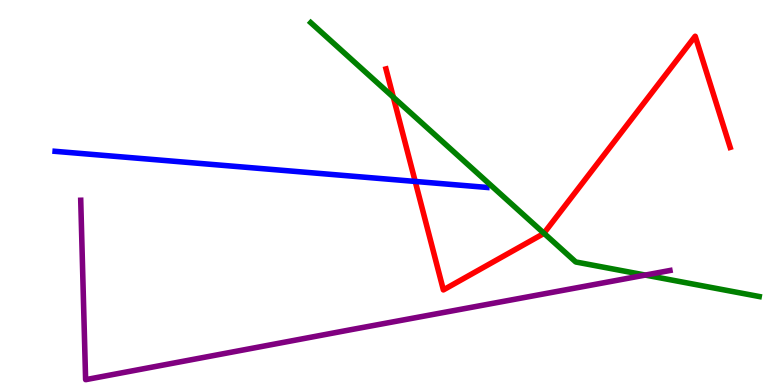[{'lines': ['blue', 'red'], 'intersections': [{'x': 5.36, 'y': 5.29}]}, {'lines': ['green', 'red'], 'intersections': [{'x': 5.08, 'y': 7.47}, {'x': 7.02, 'y': 3.94}]}, {'lines': ['purple', 'red'], 'intersections': []}, {'lines': ['blue', 'green'], 'intersections': []}, {'lines': ['blue', 'purple'], 'intersections': []}, {'lines': ['green', 'purple'], 'intersections': [{'x': 8.33, 'y': 2.86}]}]